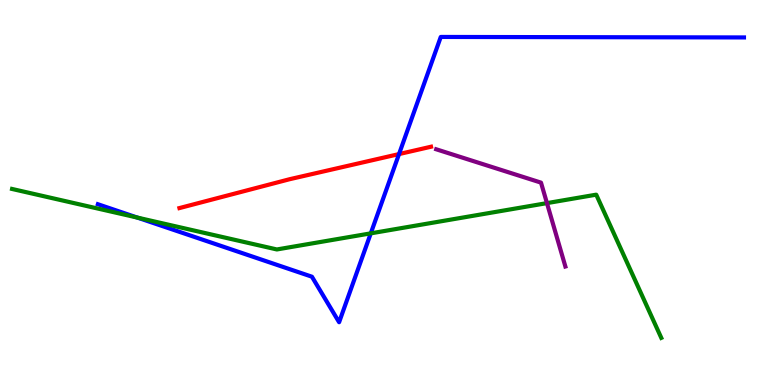[{'lines': ['blue', 'red'], 'intersections': [{'x': 5.15, 'y': 6.0}]}, {'lines': ['green', 'red'], 'intersections': []}, {'lines': ['purple', 'red'], 'intersections': []}, {'lines': ['blue', 'green'], 'intersections': [{'x': 1.77, 'y': 4.35}, {'x': 4.78, 'y': 3.94}]}, {'lines': ['blue', 'purple'], 'intersections': []}, {'lines': ['green', 'purple'], 'intersections': [{'x': 7.06, 'y': 4.72}]}]